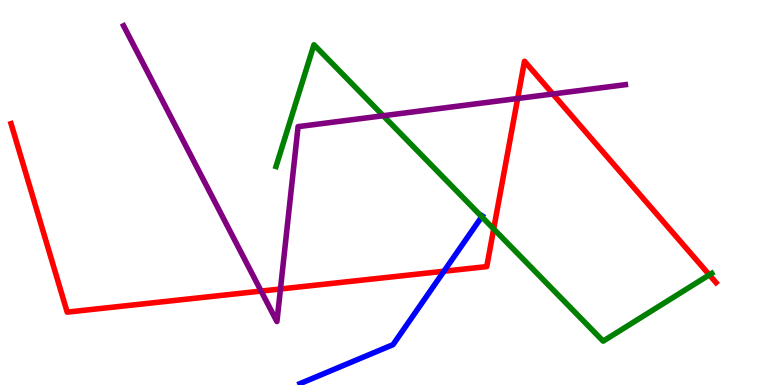[{'lines': ['blue', 'red'], 'intersections': [{'x': 5.73, 'y': 2.95}]}, {'lines': ['green', 'red'], 'intersections': [{'x': 6.37, 'y': 4.05}, {'x': 9.15, 'y': 2.86}]}, {'lines': ['purple', 'red'], 'intersections': [{'x': 3.37, 'y': 2.44}, {'x': 3.62, 'y': 2.49}, {'x': 6.68, 'y': 7.44}, {'x': 7.13, 'y': 7.56}]}, {'lines': ['blue', 'green'], 'intersections': [{'x': 6.22, 'y': 4.37}]}, {'lines': ['blue', 'purple'], 'intersections': []}, {'lines': ['green', 'purple'], 'intersections': [{'x': 4.94, 'y': 6.99}]}]